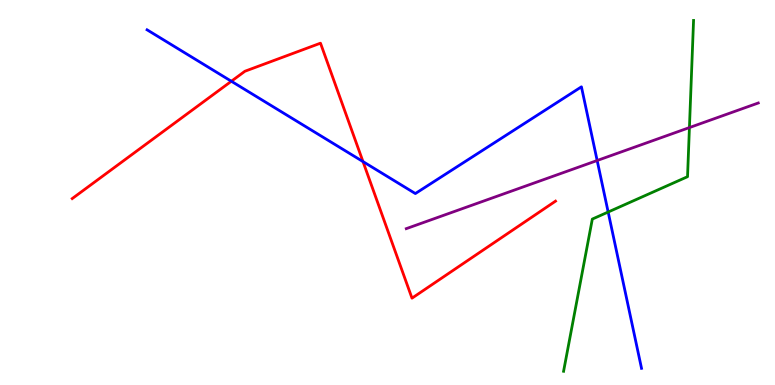[{'lines': ['blue', 'red'], 'intersections': [{'x': 2.99, 'y': 7.89}, {'x': 4.68, 'y': 5.8}]}, {'lines': ['green', 'red'], 'intersections': []}, {'lines': ['purple', 'red'], 'intersections': []}, {'lines': ['blue', 'green'], 'intersections': [{'x': 7.85, 'y': 4.49}]}, {'lines': ['blue', 'purple'], 'intersections': [{'x': 7.71, 'y': 5.83}]}, {'lines': ['green', 'purple'], 'intersections': [{'x': 8.9, 'y': 6.69}]}]